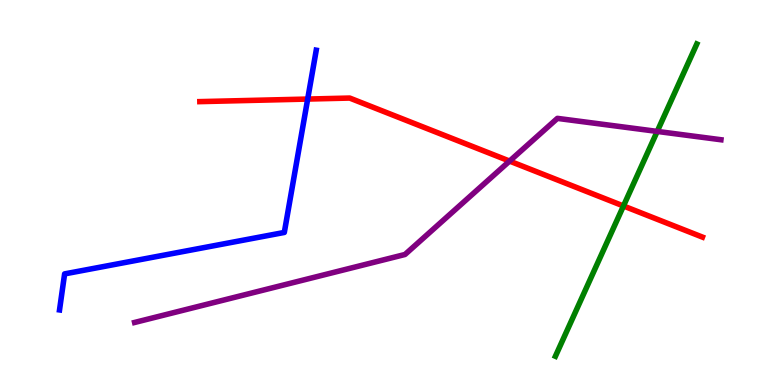[{'lines': ['blue', 'red'], 'intersections': [{'x': 3.97, 'y': 7.43}]}, {'lines': ['green', 'red'], 'intersections': [{'x': 8.04, 'y': 4.65}]}, {'lines': ['purple', 'red'], 'intersections': [{'x': 6.58, 'y': 5.82}]}, {'lines': ['blue', 'green'], 'intersections': []}, {'lines': ['blue', 'purple'], 'intersections': []}, {'lines': ['green', 'purple'], 'intersections': [{'x': 8.48, 'y': 6.59}]}]